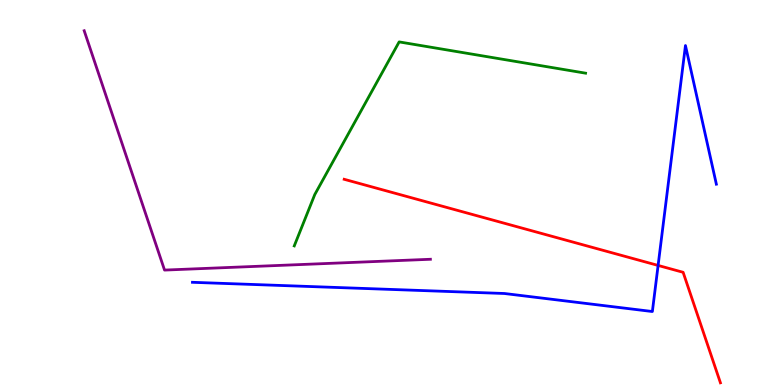[{'lines': ['blue', 'red'], 'intersections': [{'x': 8.49, 'y': 3.11}]}, {'lines': ['green', 'red'], 'intersections': []}, {'lines': ['purple', 'red'], 'intersections': []}, {'lines': ['blue', 'green'], 'intersections': []}, {'lines': ['blue', 'purple'], 'intersections': []}, {'lines': ['green', 'purple'], 'intersections': []}]